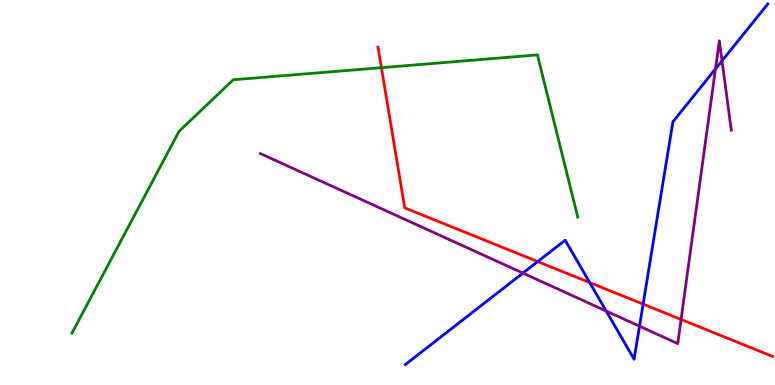[{'lines': ['blue', 'red'], 'intersections': [{'x': 6.94, 'y': 3.21}, {'x': 7.61, 'y': 2.66}, {'x': 8.3, 'y': 2.1}]}, {'lines': ['green', 'red'], 'intersections': [{'x': 4.92, 'y': 8.24}]}, {'lines': ['purple', 'red'], 'intersections': [{'x': 8.79, 'y': 1.7}]}, {'lines': ['blue', 'green'], 'intersections': []}, {'lines': ['blue', 'purple'], 'intersections': [{'x': 6.75, 'y': 2.91}, {'x': 7.82, 'y': 1.92}, {'x': 8.25, 'y': 1.53}, {'x': 9.23, 'y': 8.21}, {'x': 9.32, 'y': 8.42}]}, {'lines': ['green', 'purple'], 'intersections': []}]